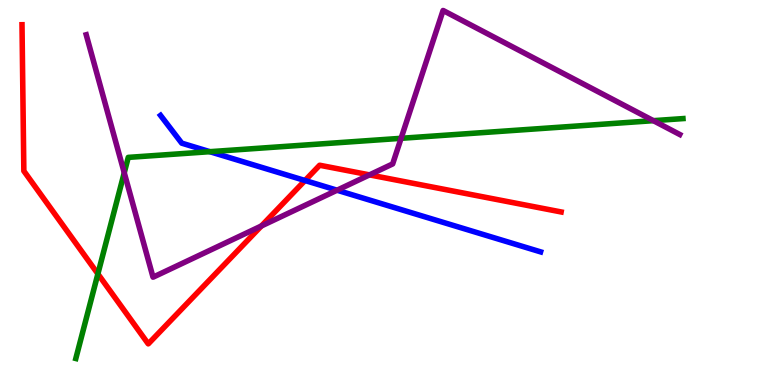[{'lines': ['blue', 'red'], 'intersections': [{'x': 3.94, 'y': 5.31}]}, {'lines': ['green', 'red'], 'intersections': [{'x': 1.26, 'y': 2.89}]}, {'lines': ['purple', 'red'], 'intersections': [{'x': 3.37, 'y': 4.13}, {'x': 4.77, 'y': 5.46}]}, {'lines': ['blue', 'green'], 'intersections': [{'x': 2.71, 'y': 6.06}]}, {'lines': ['blue', 'purple'], 'intersections': [{'x': 4.35, 'y': 5.06}]}, {'lines': ['green', 'purple'], 'intersections': [{'x': 1.6, 'y': 5.51}, {'x': 5.18, 'y': 6.41}, {'x': 8.43, 'y': 6.87}]}]